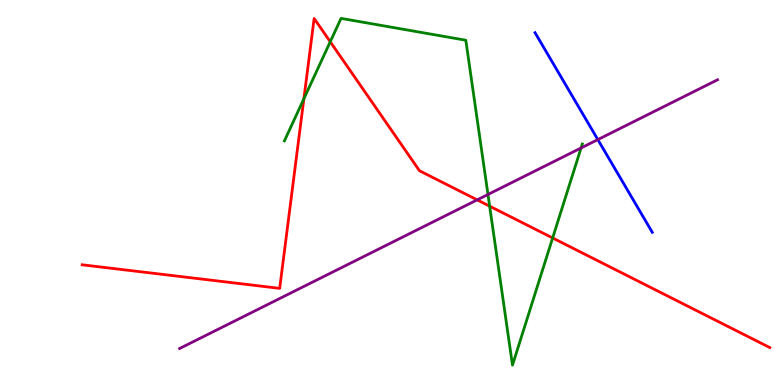[{'lines': ['blue', 'red'], 'intersections': []}, {'lines': ['green', 'red'], 'intersections': [{'x': 3.92, 'y': 7.43}, {'x': 4.26, 'y': 8.92}, {'x': 6.32, 'y': 4.64}, {'x': 7.13, 'y': 3.82}]}, {'lines': ['purple', 'red'], 'intersections': [{'x': 6.16, 'y': 4.81}]}, {'lines': ['blue', 'green'], 'intersections': []}, {'lines': ['blue', 'purple'], 'intersections': [{'x': 7.71, 'y': 6.37}]}, {'lines': ['green', 'purple'], 'intersections': [{'x': 6.3, 'y': 4.95}, {'x': 7.5, 'y': 6.16}]}]